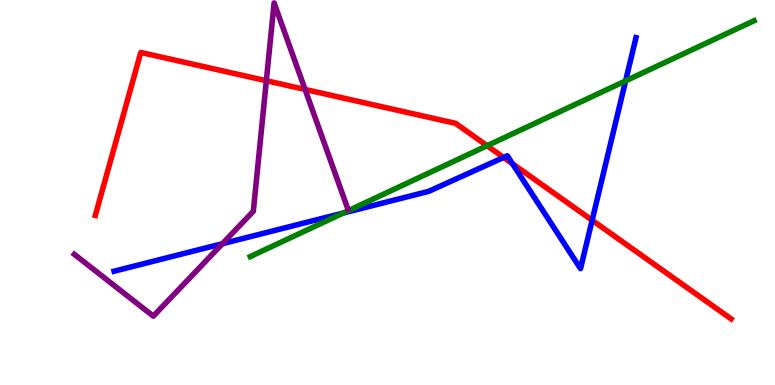[{'lines': ['blue', 'red'], 'intersections': [{'x': 6.5, 'y': 5.91}, {'x': 6.61, 'y': 5.75}, {'x': 7.64, 'y': 4.28}]}, {'lines': ['green', 'red'], 'intersections': [{'x': 6.29, 'y': 6.22}]}, {'lines': ['purple', 'red'], 'intersections': [{'x': 3.44, 'y': 7.9}, {'x': 3.94, 'y': 7.68}]}, {'lines': ['blue', 'green'], 'intersections': [{'x': 4.43, 'y': 4.47}, {'x': 8.07, 'y': 7.9}]}, {'lines': ['blue', 'purple'], 'intersections': [{'x': 2.87, 'y': 3.67}]}, {'lines': ['green', 'purple'], 'intersections': []}]